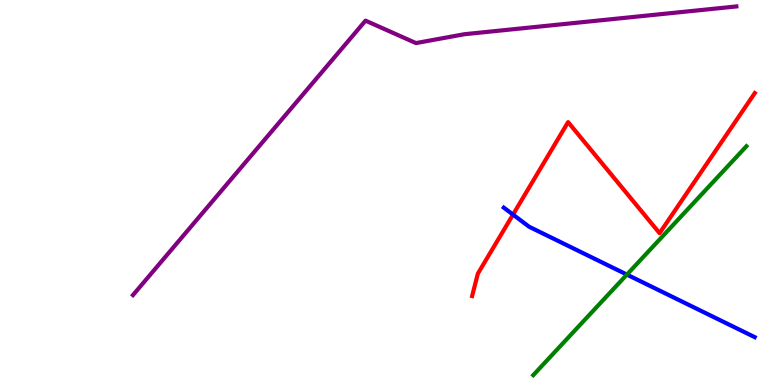[{'lines': ['blue', 'red'], 'intersections': [{'x': 6.62, 'y': 4.43}]}, {'lines': ['green', 'red'], 'intersections': []}, {'lines': ['purple', 'red'], 'intersections': []}, {'lines': ['blue', 'green'], 'intersections': [{'x': 8.09, 'y': 2.87}]}, {'lines': ['blue', 'purple'], 'intersections': []}, {'lines': ['green', 'purple'], 'intersections': []}]